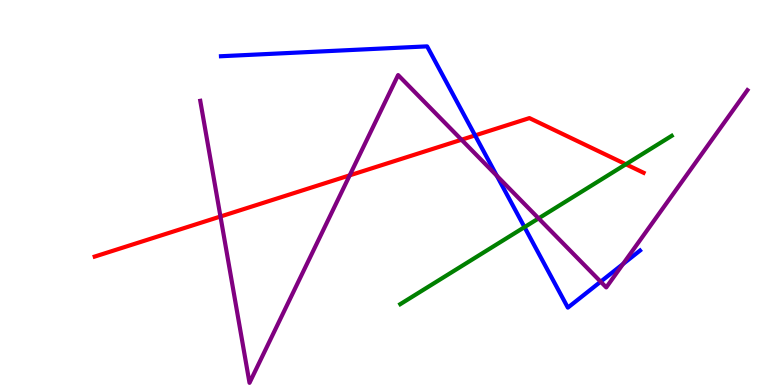[{'lines': ['blue', 'red'], 'intersections': [{'x': 6.13, 'y': 6.48}]}, {'lines': ['green', 'red'], 'intersections': [{'x': 8.08, 'y': 5.73}]}, {'lines': ['purple', 'red'], 'intersections': [{'x': 2.84, 'y': 4.38}, {'x': 4.51, 'y': 5.45}, {'x': 5.95, 'y': 6.37}]}, {'lines': ['blue', 'green'], 'intersections': [{'x': 6.77, 'y': 4.1}]}, {'lines': ['blue', 'purple'], 'intersections': [{'x': 6.41, 'y': 5.44}, {'x': 7.75, 'y': 2.68}, {'x': 8.04, 'y': 3.14}]}, {'lines': ['green', 'purple'], 'intersections': [{'x': 6.95, 'y': 4.33}]}]